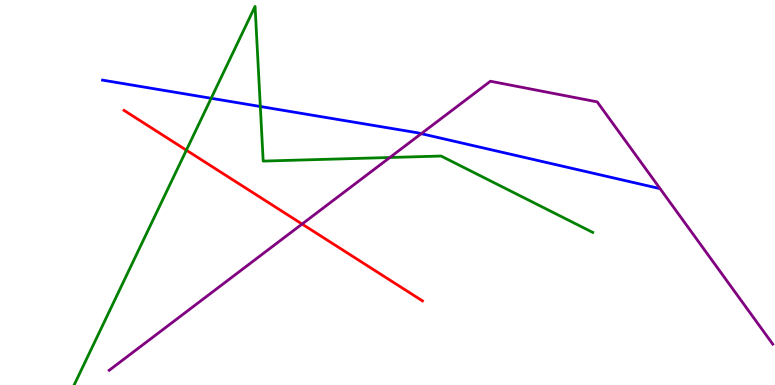[{'lines': ['blue', 'red'], 'intersections': []}, {'lines': ['green', 'red'], 'intersections': [{'x': 2.4, 'y': 6.1}]}, {'lines': ['purple', 'red'], 'intersections': [{'x': 3.9, 'y': 4.18}]}, {'lines': ['blue', 'green'], 'intersections': [{'x': 2.72, 'y': 7.45}, {'x': 3.36, 'y': 7.23}]}, {'lines': ['blue', 'purple'], 'intersections': [{'x': 5.44, 'y': 6.53}]}, {'lines': ['green', 'purple'], 'intersections': [{'x': 5.03, 'y': 5.91}]}]